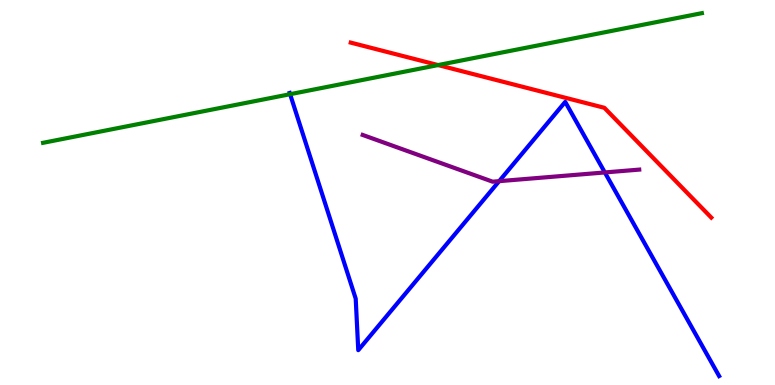[{'lines': ['blue', 'red'], 'intersections': []}, {'lines': ['green', 'red'], 'intersections': [{'x': 5.65, 'y': 8.31}]}, {'lines': ['purple', 'red'], 'intersections': []}, {'lines': ['blue', 'green'], 'intersections': [{'x': 3.74, 'y': 7.55}]}, {'lines': ['blue', 'purple'], 'intersections': [{'x': 6.44, 'y': 5.29}, {'x': 7.8, 'y': 5.52}]}, {'lines': ['green', 'purple'], 'intersections': []}]